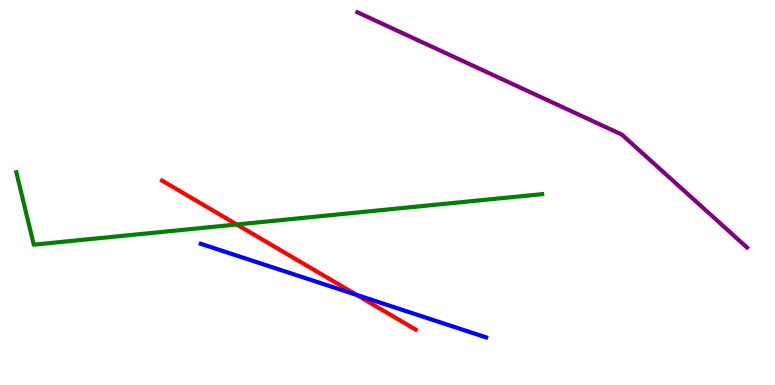[{'lines': ['blue', 'red'], 'intersections': [{'x': 4.6, 'y': 2.34}]}, {'lines': ['green', 'red'], 'intersections': [{'x': 3.06, 'y': 4.17}]}, {'lines': ['purple', 'red'], 'intersections': []}, {'lines': ['blue', 'green'], 'intersections': []}, {'lines': ['blue', 'purple'], 'intersections': []}, {'lines': ['green', 'purple'], 'intersections': []}]